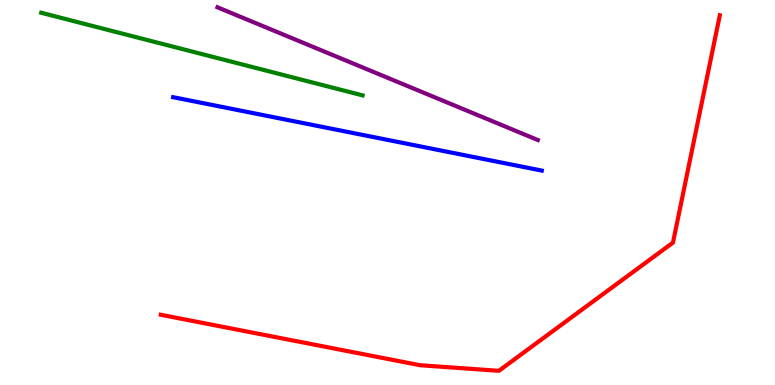[{'lines': ['blue', 'red'], 'intersections': []}, {'lines': ['green', 'red'], 'intersections': []}, {'lines': ['purple', 'red'], 'intersections': []}, {'lines': ['blue', 'green'], 'intersections': []}, {'lines': ['blue', 'purple'], 'intersections': []}, {'lines': ['green', 'purple'], 'intersections': []}]